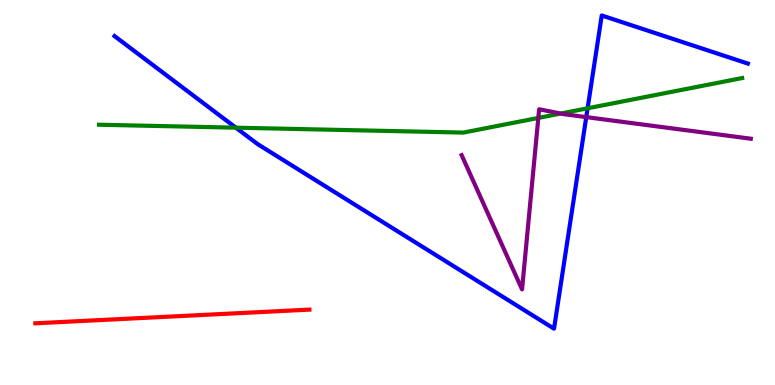[{'lines': ['blue', 'red'], 'intersections': []}, {'lines': ['green', 'red'], 'intersections': []}, {'lines': ['purple', 'red'], 'intersections': []}, {'lines': ['blue', 'green'], 'intersections': [{'x': 3.04, 'y': 6.68}, {'x': 7.58, 'y': 7.19}]}, {'lines': ['blue', 'purple'], 'intersections': [{'x': 7.56, 'y': 6.96}]}, {'lines': ['green', 'purple'], 'intersections': [{'x': 6.95, 'y': 6.94}, {'x': 7.23, 'y': 7.05}]}]